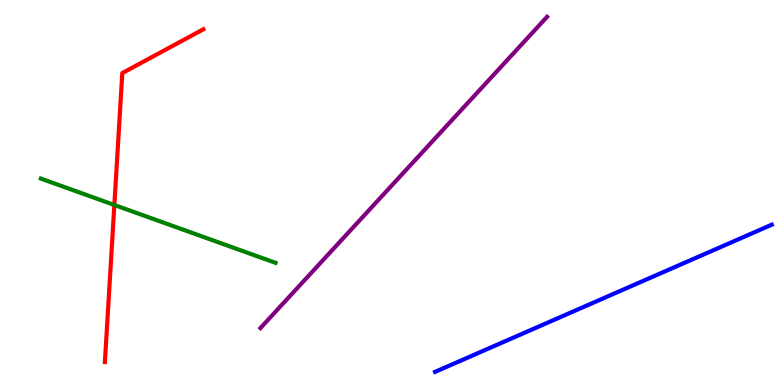[{'lines': ['blue', 'red'], 'intersections': []}, {'lines': ['green', 'red'], 'intersections': [{'x': 1.48, 'y': 4.68}]}, {'lines': ['purple', 'red'], 'intersections': []}, {'lines': ['blue', 'green'], 'intersections': []}, {'lines': ['blue', 'purple'], 'intersections': []}, {'lines': ['green', 'purple'], 'intersections': []}]